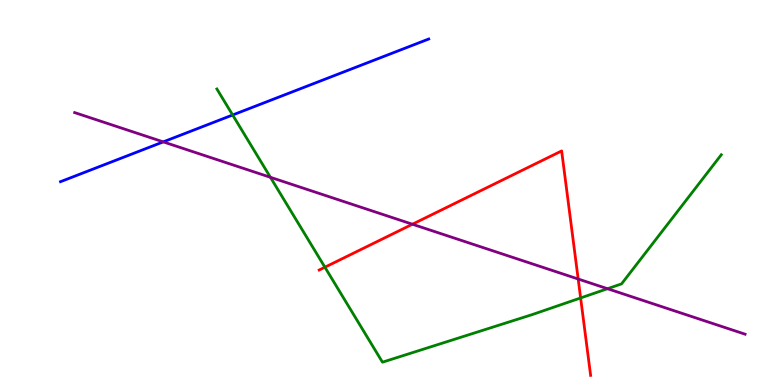[{'lines': ['blue', 'red'], 'intersections': []}, {'lines': ['green', 'red'], 'intersections': [{'x': 4.19, 'y': 3.06}, {'x': 7.49, 'y': 2.26}]}, {'lines': ['purple', 'red'], 'intersections': [{'x': 5.32, 'y': 4.18}, {'x': 7.46, 'y': 2.75}]}, {'lines': ['blue', 'green'], 'intersections': [{'x': 3.0, 'y': 7.01}]}, {'lines': ['blue', 'purple'], 'intersections': [{'x': 2.11, 'y': 6.31}]}, {'lines': ['green', 'purple'], 'intersections': [{'x': 3.49, 'y': 5.39}, {'x': 7.84, 'y': 2.5}]}]